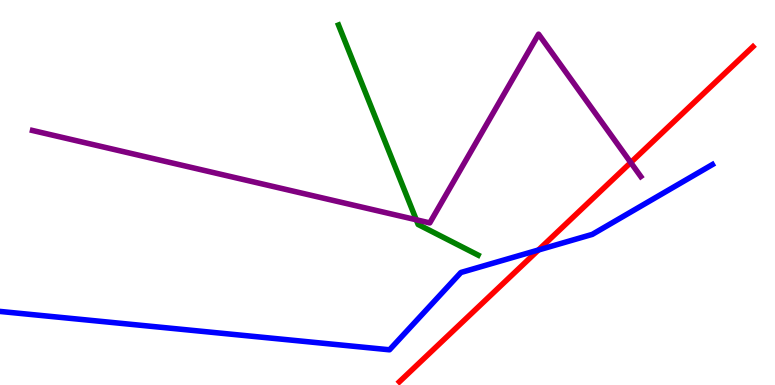[{'lines': ['blue', 'red'], 'intersections': [{'x': 6.95, 'y': 3.51}]}, {'lines': ['green', 'red'], 'intersections': []}, {'lines': ['purple', 'red'], 'intersections': [{'x': 8.14, 'y': 5.78}]}, {'lines': ['blue', 'green'], 'intersections': []}, {'lines': ['blue', 'purple'], 'intersections': []}, {'lines': ['green', 'purple'], 'intersections': [{'x': 5.37, 'y': 4.29}]}]